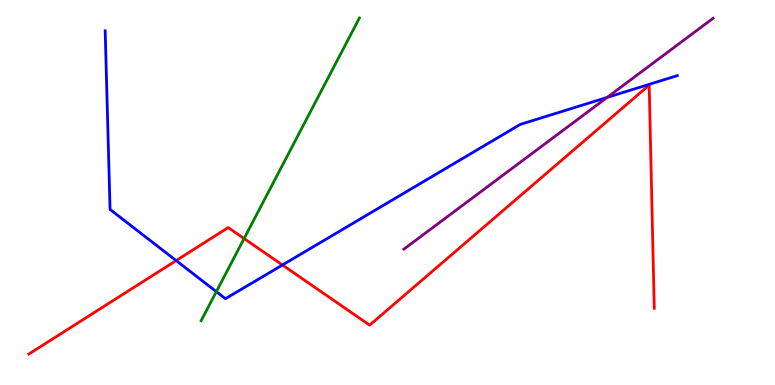[{'lines': ['blue', 'red'], 'intersections': [{'x': 2.27, 'y': 3.23}, {'x': 3.64, 'y': 3.12}]}, {'lines': ['green', 'red'], 'intersections': [{'x': 3.15, 'y': 3.8}]}, {'lines': ['purple', 'red'], 'intersections': []}, {'lines': ['blue', 'green'], 'intersections': [{'x': 2.79, 'y': 2.42}]}, {'lines': ['blue', 'purple'], 'intersections': [{'x': 7.83, 'y': 7.47}]}, {'lines': ['green', 'purple'], 'intersections': []}]